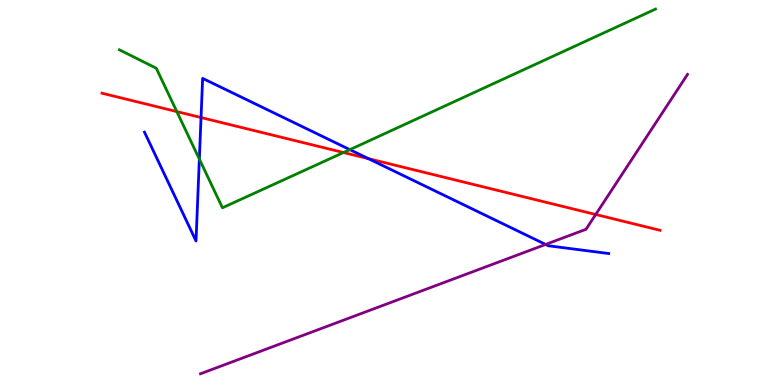[{'lines': ['blue', 'red'], 'intersections': [{'x': 2.59, 'y': 6.95}, {'x': 4.75, 'y': 5.88}]}, {'lines': ['green', 'red'], 'intersections': [{'x': 2.28, 'y': 7.1}, {'x': 4.43, 'y': 6.04}]}, {'lines': ['purple', 'red'], 'intersections': [{'x': 7.69, 'y': 4.43}]}, {'lines': ['blue', 'green'], 'intersections': [{'x': 2.57, 'y': 5.87}, {'x': 4.51, 'y': 6.11}]}, {'lines': ['blue', 'purple'], 'intersections': [{'x': 7.04, 'y': 3.65}]}, {'lines': ['green', 'purple'], 'intersections': []}]